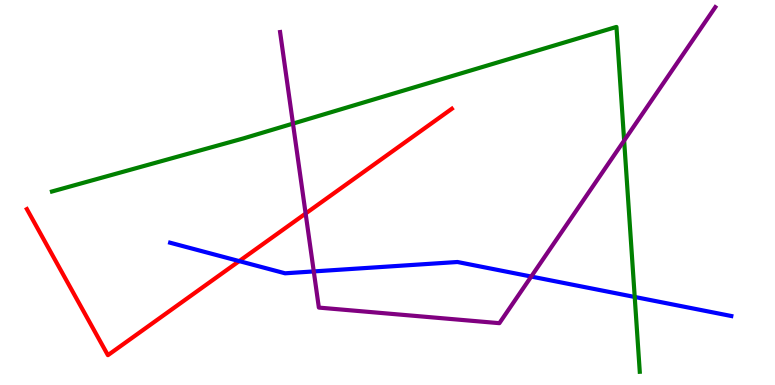[{'lines': ['blue', 'red'], 'intersections': [{'x': 3.09, 'y': 3.22}]}, {'lines': ['green', 'red'], 'intersections': []}, {'lines': ['purple', 'red'], 'intersections': [{'x': 3.94, 'y': 4.45}]}, {'lines': ['blue', 'green'], 'intersections': [{'x': 8.19, 'y': 2.29}]}, {'lines': ['blue', 'purple'], 'intersections': [{'x': 4.05, 'y': 2.95}, {'x': 6.85, 'y': 2.82}]}, {'lines': ['green', 'purple'], 'intersections': [{'x': 3.78, 'y': 6.79}, {'x': 8.05, 'y': 6.35}]}]